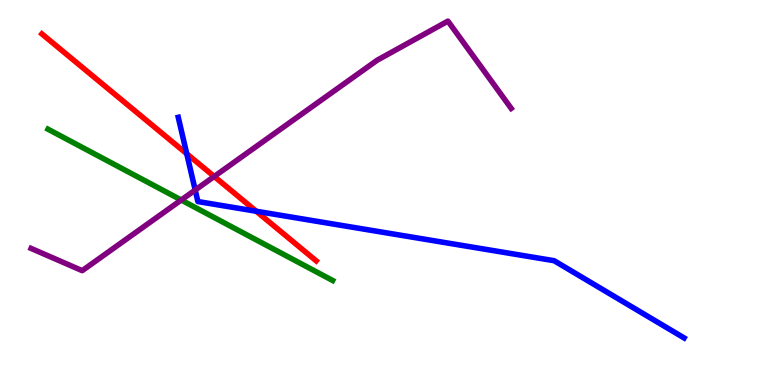[{'lines': ['blue', 'red'], 'intersections': [{'x': 2.41, 'y': 6.01}, {'x': 3.31, 'y': 4.51}]}, {'lines': ['green', 'red'], 'intersections': []}, {'lines': ['purple', 'red'], 'intersections': [{'x': 2.76, 'y': 5.42}]}, {'lines': ['blue', 'green'], 'intersections': []}, {'lines': ['blue', 'purple'], 'intersections': [{'x': 2.52, 'y': 5.06}]}, {'lines': ['green', 'purple'], 'intersections': [{'x': 2.34, 'y': 4.81}]}]